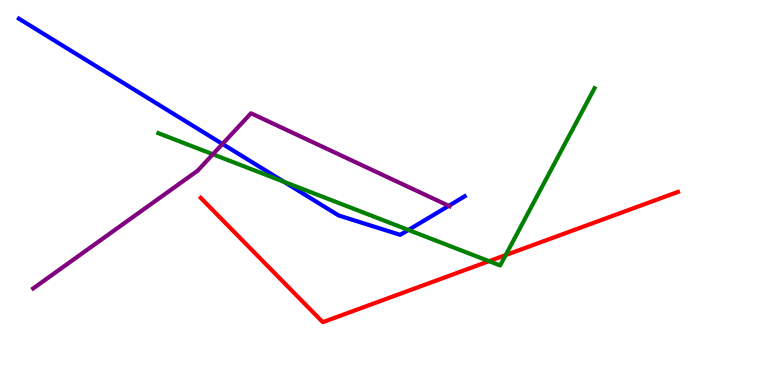[{'lines': ['blue', 'red'], 'intersections': []}, {'lines': ['green', 'red'], 'intersections': [{'x': 6.31, 'y': 3.22}, {'x': 6.52, 'y': 3.37}]}, {'lines': ['purple', 'red'], 'intersections': []}, {'lines': ['blue', 'green'], 'intersections': [{'x': 3.66, 'y': 5.28}, {'x': 5.27, 'y': 4.03}]}, {'lines': ['blue', 'purple'], 'intersections': [{'x': 2.87, 'y': 6.26}, {'x': 5.79, 'y': 4.65}]}, {'lines': ['green', 'purple'], 'intersections': [{'x': 2.75, 'y': 5.99}]}]